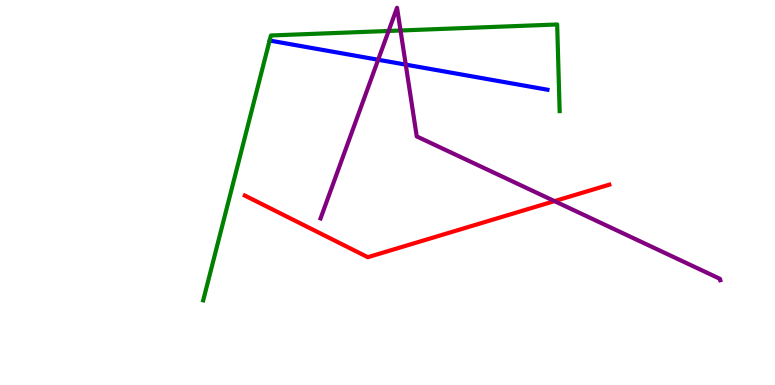[{'lines': ['blue', 'red'], 'intersections': []}, {'lines': ['green', 'red'], 'intersections': []}, {'lines': ['purple', 'red'], 'intersections': [{'x': 7.15, 'y': 4.78}]}, {'lines': ['blue', 'green'], 'intersections': []}, {'lines': ['blue', 'purple'], 'intersections': [{'x': 4.88, 'y': 8.45}, {'x': 5.24, 'y': 8.32}]}, {'lines': ['green', 'purple'], 'intersections': [{'x': 5.01, 'y': 9.2}, {'x': 5.17, 'y': 9.21}]}]